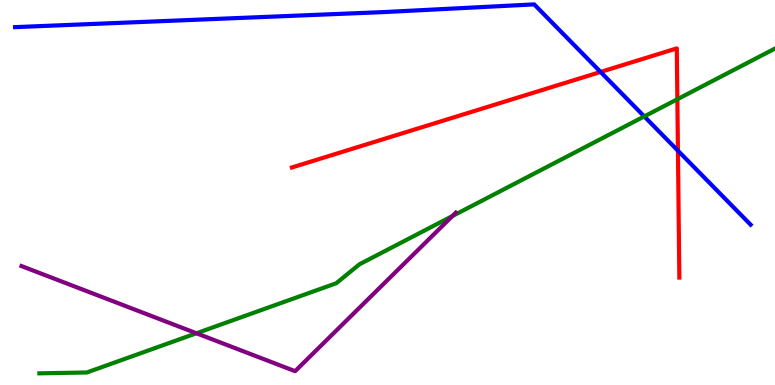[{'lines': ['blue', 'red'], 'intersections': [{'x': 7.75, 'y': 8.13}, {'x': 8.75, 'y': 6.09}]}, {'lines': ['green', 'red'], 'intersections': [{'x': 8.74, 'y': 7.42}]}, {'lines': ['purple', 'red'], 'intersections': []}, {'lines': ['blue', 'green'], 'intersections': [{'x': 8.31, 'y': 6.98}]}, {'lines': ['blue', 'purple'], 'intersections': []}, {'lines': ['green', 'purple'], 'intersections': [{'x': 2.53, 'y': 1.34}, {'x': 5.84, 'y': 4.39}]}]